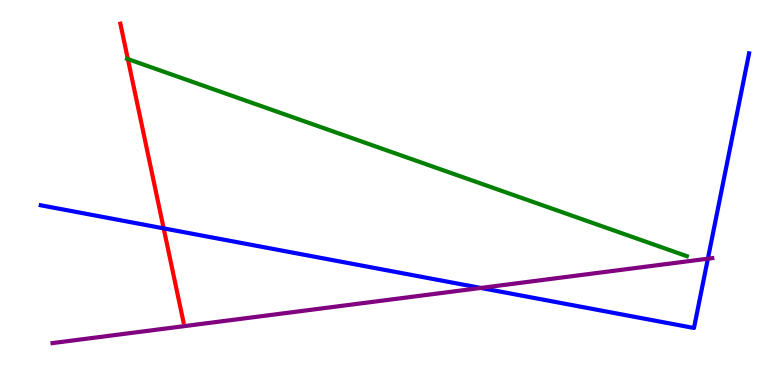[{'lines': ['blue', 'red'], 'intersections': [{'x': 2.11, 'y': 4.07}]}, {'lines': ['green', 'red'], 'intersections': [{'x': 1.65, 'y': 8.47}]}, {'lines': ['purple', 'red'], 'intersections': []}, {'lines': ['blue', 'green'], 'intersections': []}, {'lines': ['blue', 'purple'], 'intersections': [{'x': 6.2, 'y': 2.52}, {'x': 9.13, 'y': 3.28}]}, {'lines': ['green', 'purple'], 'intersections': []}]